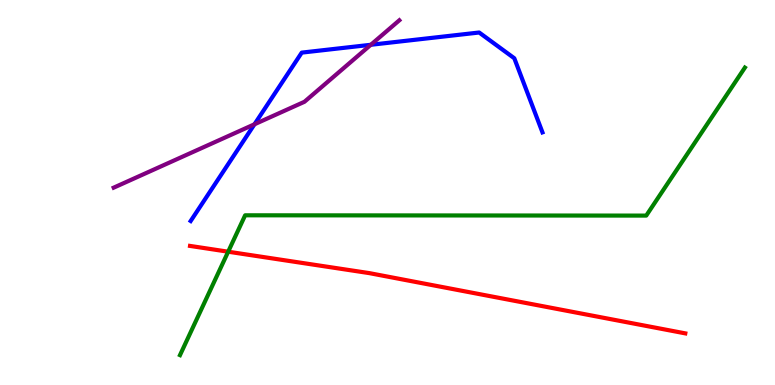[{'lines': ['blue', 'red'], 'intersections': []}, {'lines': ['green', 'red'], 'intersections': [{'x': 2.94, 'y': 3.46}]}, {'lines': ['purple', 'red'], 'intersections': []}, {'lines': ['blue', 'green'], 'intersections': []}, {'lines': ['blue', 'purple'], 'intersections': [{'x': 3.28, 'y': 6.77}, {'x': 4.78, 'y': 8.84}]}, {'lines': ['green', 'purple'], 'intersections': []}]